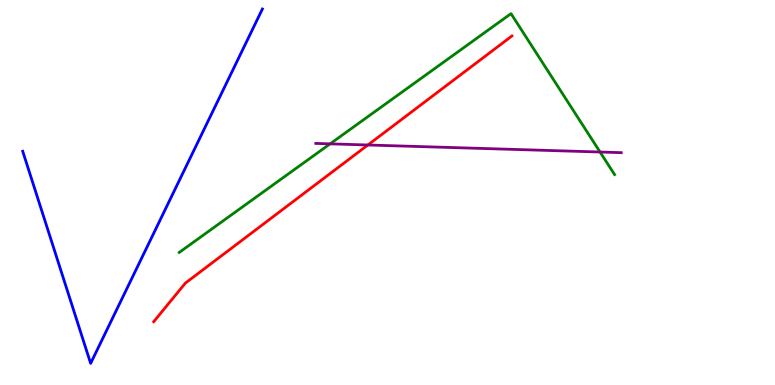[{'lines': ['blue', 'red'], 'intersections': []}, {'lines': ['green', 'red'], 'intersections': []}, {'lines': ['purple', 'red'], 'intersections': [{'x': 4.75, 'y': 6.23}]}, {'lines': ['blue', 'green'], 'intersections': []}, {'lines': ['blue', 'purple'], 'intersections': []}, {'lines': ['green', 'purple'], 'intersections': [{'x': 4.26, 'y': 6.26}, {'x': 7.74, 'y': 6.05}]}]